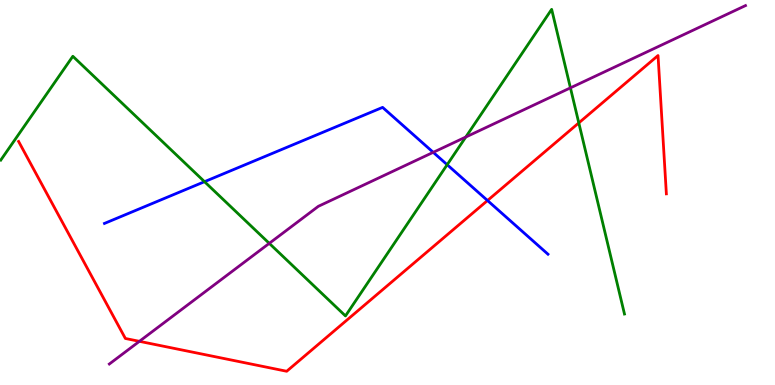[{'lines': ['blue', 'red'], 'intersections': [{'x': 6.29, 'y': 4.79}]}, {'lines': ['green', 'red'], 'intersections': [{'x': 7.47, 'y': 6.81}]}, {'lines': ['purple', 'red'], 'intersections': [{'x': 1.8, 'y': 1.13}]}, {'lines': ['blue', 'green'], 'intersections': [{'x': 2.64, 'y': 5.28}, {'x': 5.77, 'y': 5.72}]}, {'lines': ['blue', 'purple'], 'intersections': [{'x': 5.59, 'y': 6.04}]}, {'lines': ['green', 'purple'], 'intersections': [{'x': 3.47, 'y': 3.68}, {'x': 6.01, 'y': 6.44}, {'x': 7.36, 'y': 7.72}]}]